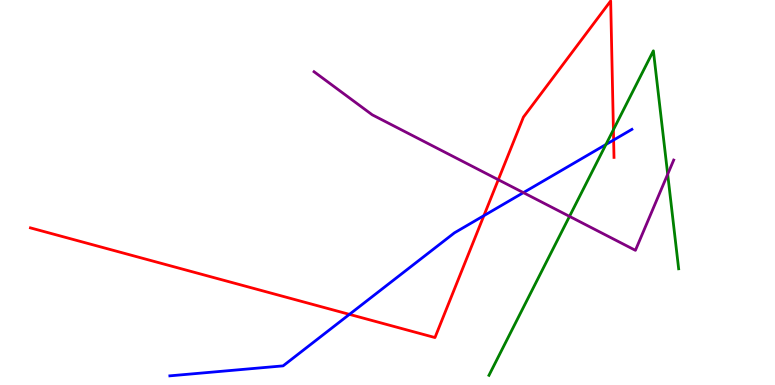[{'lines': ['blue', 'red'], 'intersections': [{'x': 4.51, 'y': 1.83}, {'x': 6.24, 'y': 4.4}, {'x': 7.92, 'y': 6.36}]}, {'lines': ['green', 'red'], 'intersections': [{'x': 7.91, 'y': 6.63}]}, {'lines': ['purple', 'red'], 'intersections': [{'x': 6.43, 'y': 5.33}]}, {'lines': ['blue', 'green'], 'intersections': [{'x': 7.82, 'y': 6.25}]}, {'lines': ['blue', 'purple'], 'intersections': [{'x': 6.75, 'y': 5.0}]}, {'lines': ['green', 'purple'], 'intersections': [{'x': 7.35, 'y': 4.38}, {'x': 8.62, 'y': 5.47}]}]